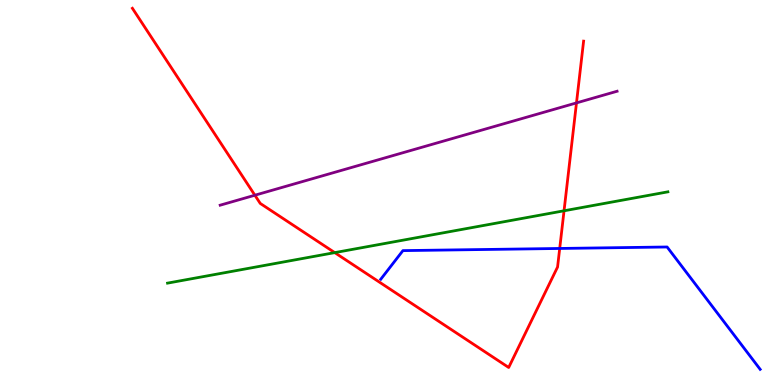[{'lines': ['blue', 'red'], 'intersections': [{'x': 7.22, 'y': 3.55}]}, {'lines': ['green', 'red'], 'intersections': [{'x': 4.32, 'y': 3.44}, {'x': 7.28, 'y': 4.53}]}, {'lines': ['purple', 'red'], 'intersections': [{'x': 3.29, 'y': 4.93}, {'x': 7.44, 'y': 7.33}]}, {'lines': ['blue', 'green'], 'intersections': []}, {'lines': ['blue', 'purple'], 'intersections': []}, {'lines': ['green', 'purple'], 'intersections': []}]